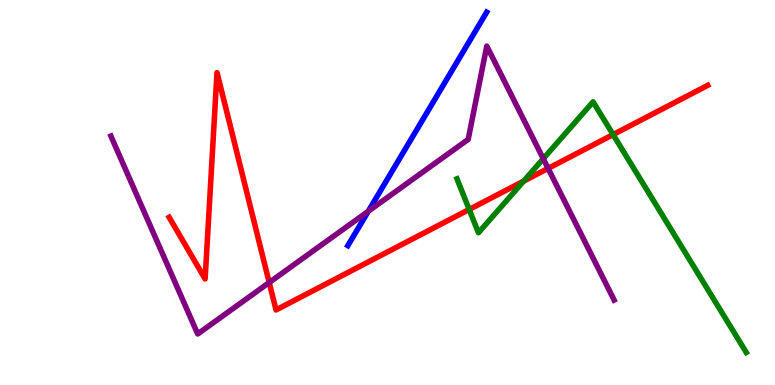[{'lines': ['blue', 'red'], 'intersections': []}, {'lines': ['green', 'red'], 'intersections': [{'x': 6.05, 'y': 4.56}, {'x': 6.76, 'y': 5.3}, {'x': 7.91, 'y': 6.5}]}, {'lines': ['purple', 'red'], 'intersections': [{'x': 3.47, 'y': 2.66}, {'x': 7.07, 'y': 5.63}]}, {'lines': ['blue', 'green'], 'intersections': []}, {'lines': ['blue', 'purple'], 'intersections': [{'x': 4.75, 'y': 4.51}]}, {'lines': ['green', 'purple'], 'intersections': [{'x': 7.01, 'y': 5.88}]}]